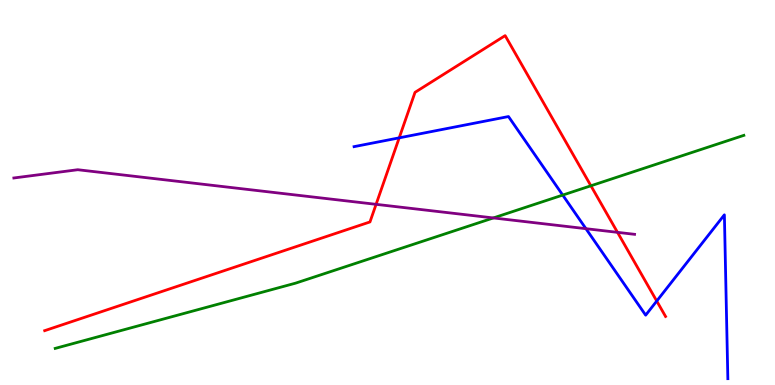[{'lines': ['blue', 'red'], 'intersections': [{'x': 5.15, 'y': 6.42}, {'x': 8.47, 'y': 2.18}]}, {'lines': ['green', 'red'], 'intersections': [{'x': 7.62, 'y': 5.17}]}, {'lines': ['purple', 'red'], 'intersections': [{'x': 4.85, 'y': 4.69}, {'x': 7.97, 'y': 3.97}]}, {'lines': ['blue', 'green'], 'intersections': [{'x': 7.26, 'y': 4.93}]}, {'lines': ['blue', 'purple'], 'intersections': [{'x': 7.56, 'y': 4.06}]}, {'lines': ['green', 'purple'], 'intersections': [{'x': 6.37, 'y': 4.34}]}]